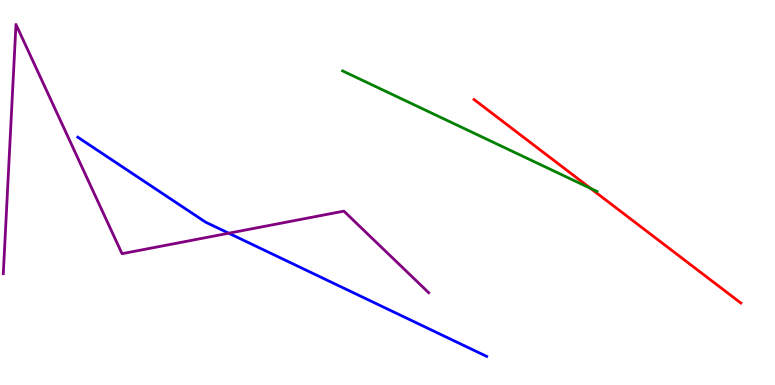[{'lines': ['blue', 'red'], 'intersections': []}, {'lines': ['green', 'red'], 'intersections': [{'x': 7.62, 'y': 5.11}]}, {'lines': ['purple', 'red'], 'intersections': []}, {'lines': ['blue', 'green'], 'intersections': []}, {'lines': ['blue', 'purple'], 'intersections': [{'x': 2.95, 'y': 3.94}]}, {'lines': ['green', 'purple'], 'intersections': []}]